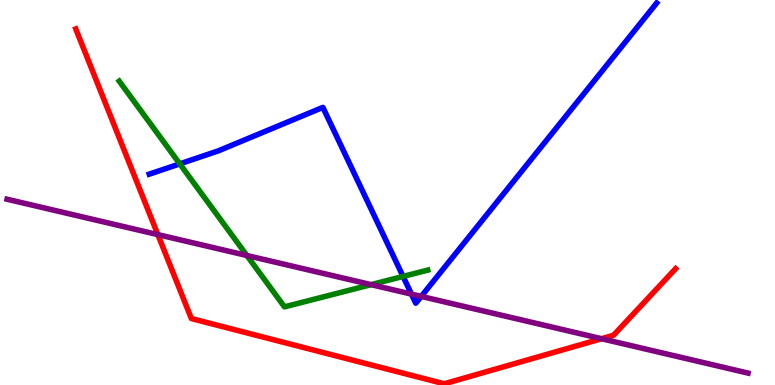[{'lines': ['blue', 'red'], 'intersections': []}, {'lines': ['green', 'red'], 'intersections': []}, {'lines': ['purple', 'red'], 'intersections': [{'x': 2.04, 'y': 3.91}, {'x': 7.76, 'y': 1.2}]}, {'lines': ['blue', 'green'], 'intersections': [{'x': 2.32, 'y': 5.74}, {'x': 5.2, 'y': 2.82}]}, {'lines': ['blue', 'purple'], 'intersections': [{'x': 5.31, 'y': 2.36}, {'x': 5.44, 'y': 2.3}]}, {'lines': ['green', 'purple'], 'intersections': [{'x': 3.19, 'y': 3.36}, {'x': 4.79, 'y': 2.61}]}]